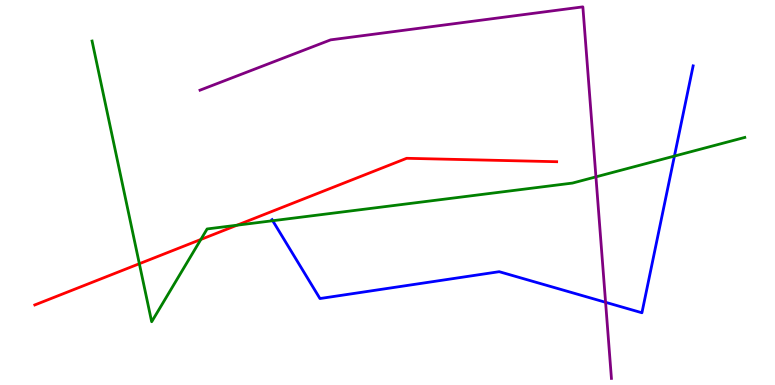[{'lines': ['blue', 'red'], 'intersections': []}, {'lines': ['green', 'red'], 'intersections': [{'x': 1.8, 'y': 3.15}, {'x': 2.59, 'y': 3.78}, {'x': 3.06, 'y': 4.15}]}, {'lines': ['purple', 'red'], 'intersections': []}, {'lines': ['blue', 'green'], 'intersections': [{'x': 3.52, 'y': 4.27}, {'x': 8.7, 'y': 5.95}]}, {'lines': ['blue', 'purple'], 'intersections': [{'x': 7.81, 'y': 2.15}]}, {'lines': ['green', 'purple'], 'intersections': [{'x': 7.69, 'y': 5.41}]}]